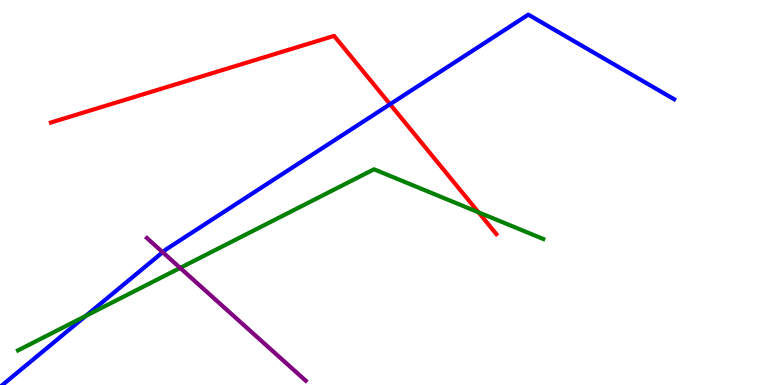[{'lines': ['blue', 'red'], 'intersections': [{'x': 5.03, 'y': 7.29}]}, {'lines': ['green', 'red'], 'intersections': [{'x': 6.17, 'y': 4.49}]}, {'lines': ['purple', 'red'], 'intersections': []}, {'lines': ['blue', 'green'], 'intersections': [{'x': 1.11, 'y': 1.79}]}, {'lines': ['blue', 'purple'], 'intersections': [{'x': 2.1, 'y': 3.45}]}, {'lines': ['green', 'purple'], 'intersections': [{'x': 2.32, 'y': 3.04}]}]